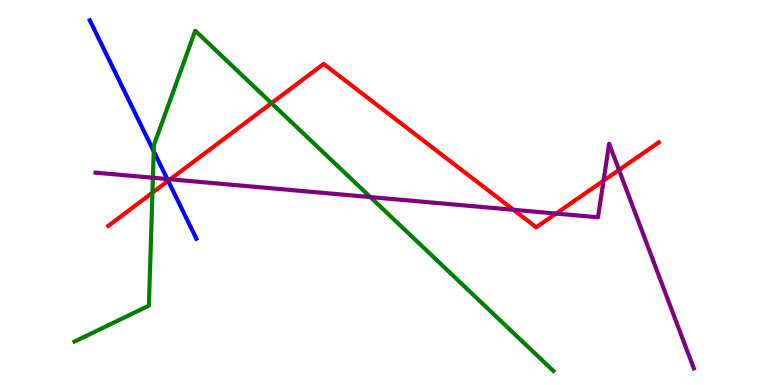[{'lines': ['blue', 'red'], 'intersections': [{'x': 2.17, 'y': 5.3}]}, {'lines': ['green', 'red'], 'intersections': [{'x': 1.97, 'y': 5.0}, {'x': 3.5, 'y': 7.32}]}, {'lines': ['purple', 'red'], 'intersections': [{'x': 2.2, 'y': 5.34}, {'x': 6.63, 'y': 4.55}, {'x': 7.17, 'y': 4.45}, {'x': 7.79, 'y': 5.31}, {'x': 7.99, 'y': 5.59}]}, {'lines': ['blue', 'green'], 'intersections': [{'x': 1.98, 'y': 6.07}]}, {'lines': ['blue', 'purple'], 'intersections': [{'x': 2.16, 'y': 5.35}]}, {'lines': ['green', 'purple'], 'intersections': [{'x': 1.97, 'y': 5.38}, {'x': 4.78, 'y': 4.88}]}]